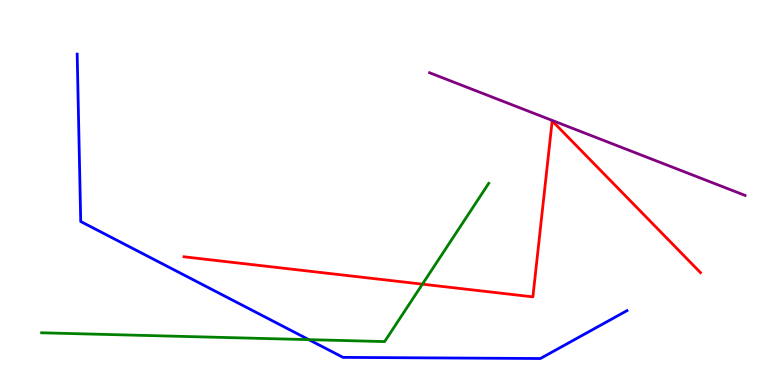[{'lines': ['blue', 'red'], 'intersections': []}, {'lines': ['green', 'red'], 'intersections': [{'x': 5.45, 'y': 2.62}]}, {'lines': ['purple', 'red'], 'intersections': []}, {'lines': ['blue', 'green'], 'intersections': [{'x': 3.98, 'y': 1.18}]}, {'lines': ['blue', 'purple'], 'intersections': []}, {'lines': ['green', 'purple'], 'intersections': []}]